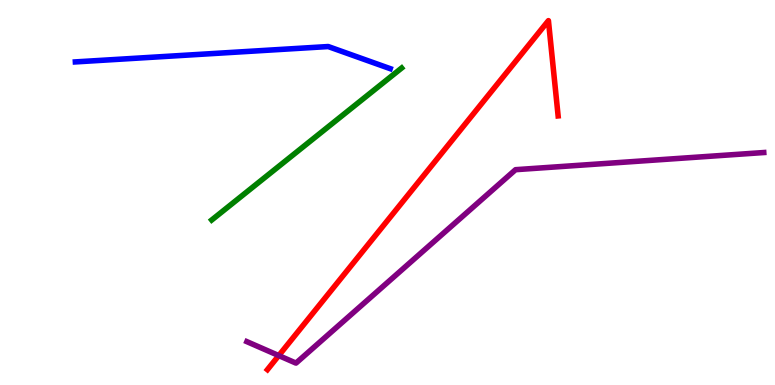[{'lines': ['blue', 'red'], 'intersections': []}, {'lines': ['green', 'red'], 'intersections': []}, {'lines': ['purple', 'red'], 'intersections': [{'x': 3.6, 'y': 0.764}]}, {'lines': ['blue', 'green'], 'intersections': []}, {'lines': ['blue', 'purple'], 'intersections': []}, {'lines': ['green', 'purple'], 'intersections': []}]